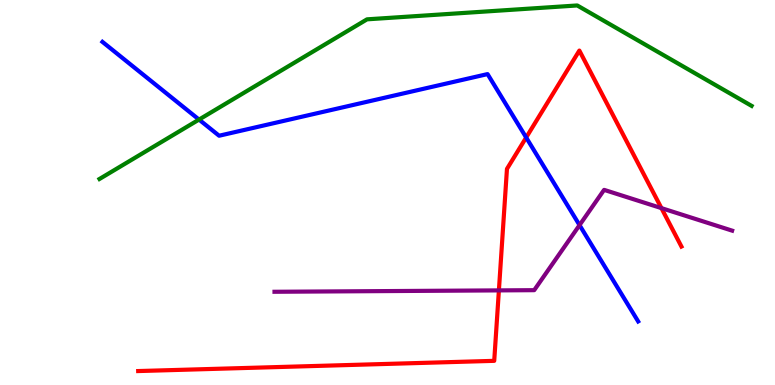[{'lines': ['blue', 'red'], 'intersections': [{'x': 6.79, 'y': 6.43}]}, {'lines': ['green', 'red'], 'intersections': []}, {'lines': ['purple', 'red'], 'intersections': [{'x': 6.44, 'y': 2.46}, {'x': 8.53, 'y': 4.59}]}, {'lines': ['blue', 'green'], 'intersections': [{'x': 2.57, 'y': 6.89}]}, {'lines': ['blue', 'purple'], 'intersections': [{'x': 7.48, 'y': 4.15}]}, {'lines': ['green', 'purple'], 'intersections': []}]